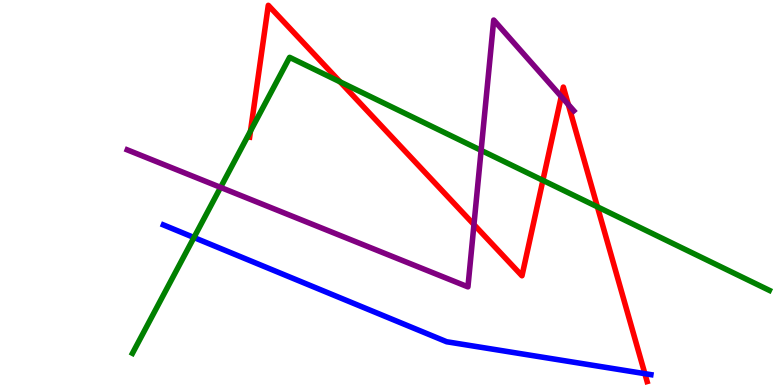[{'lines': ['blue', 'red'], 'intersections': [{'x': 8.32, 'y': 0.294}]}, {'lines': ['green', 'red'], 'intersections': [{'x': 3.23, 'y': 6.6}, {'x': 4.39, 'y': 7.87}, {'x': 7.01, 'y': 5.32}, {'x': 7.71, 'y': 4.63}]}, {'lines': ['purple', 'red'], 'intersections': [{'x': 6.12, 'y': 4.17}, {'x': 7.24, 'y': 7.49}, {'x': 7.33, 'y': 7.28}]}, {'lines': ['blue', 'green'], 'intersections': [{'x': 2.5, 'y': 3.83}]}, {'lines': ['blue', 'purple'], 'intersections': []}, {'lines': ['green', 'purple'], 'intersections': [{'x': 2.85, 'y': 5.13}, {'x': 6.21, 'y': 6.09}]}]